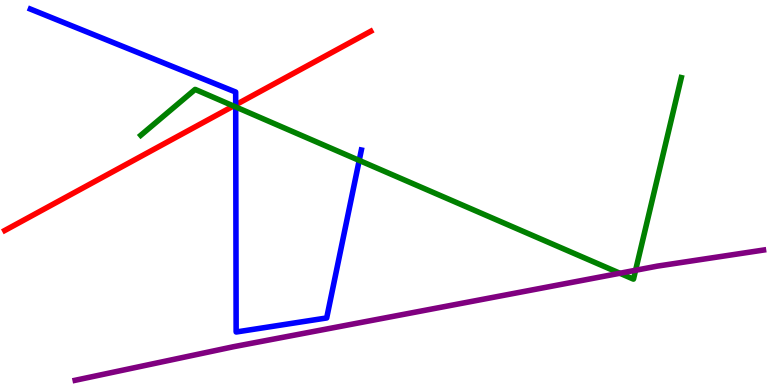[{'lines': ['blue', 'red'], 'intersections': [{'x': 3.04, 'y': 7.28}]}, {'lines': ['green', 'red'], 'intersections': [{'x': 3.01, 'y': 7.25}]}, {'lines': ['purple', 'red'], 'intersections': []}, {'lines': ['blue', 'green'], 'intersections': [{'x': 3.04, 'y': 7.22}, {'x': 4.64, 'y': 5.83}]}, {'lines': ['blue', 'purple'], 'intersections': []}, {'lines': ['green', 'purple'], 'intersections': [{'x': 8.0, 'y': 2.9}, {'x': 8.2, 'y': 2.98}]}]